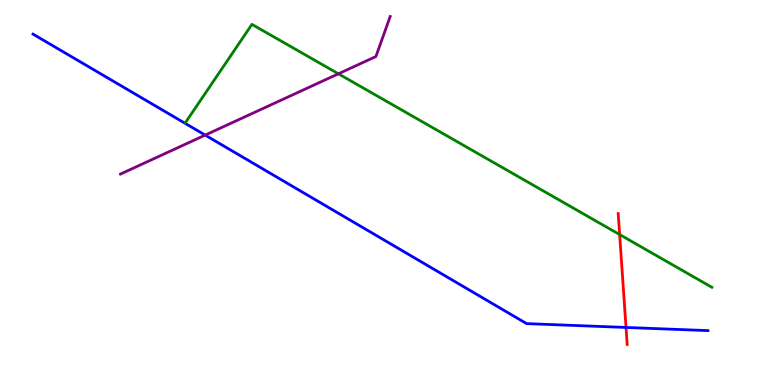[{'lines': ['blue', 'red'], 'intersections': [{'x': 8.08, 'y': 1.49}]}, {'lines': ['green', 'red'], 'intersections': [{'x': 8.0, 'y': 3.91}]}, {'lines': ['purple', 'red'], 'intersections': []}, {'lines': ['blue', 'green'], 'intersections': []}, {'lines': ['blue', 'purple'], 'intersections': [{'x': 2.65, 'y': 6.49}]}, {'lines': ['green', 'purple'], 'intersections': [{'x': 4.37, 'y': 8.08}]}]